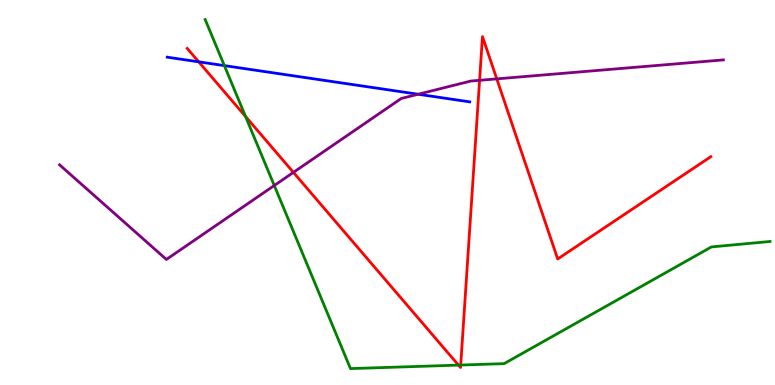[{'lines': ['blue', 'red'], 'intersections': [{'x': 2.56, 'y': 8.39}]}, {'lines': ['green', 'red'], 'intersections': [{'x': 3.17, 'y': 6.97}, {'x': 5.92, 'y': 0.517}, {'x': 5.94, 'y': 0.518}]}, {'lines': ['purple', 'red'], 'intersections': [{'x': 3.79, 'y': 5.52}, {'x': 6.19, 'y': 7.91}, {'x': 6.41, 'y': 7.95}]}, {'lines': ['blue', 'green'], 'intersections': [{'x': 2.89, 'y': 8.3}]}, {'lines': ['blue', 'purple'], 'intersections': [{'x': 5.4, 'y': 7.55}]}, {'lines': ['green', 'purple'], 'intersections': [{'x': 3.54, 'y': 5.18}]}]